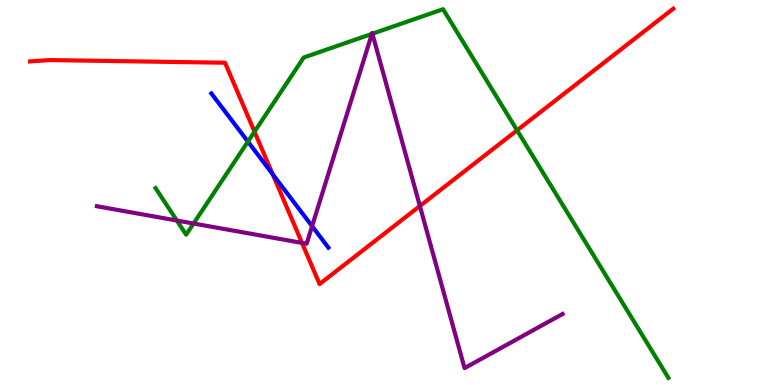[{'lines': ['blue', 'red'], 'intersections': [{'x': 3.52, 'y': 5.48}]}, {'lines': ['green', 'red'], 'intersections': [{'x': 3.28, 'y': 6.58}, {'x': 6.67, 'y': 6.62}]}, {'lines': ['purple', 'red'], 'intersections': [{'x': 3.9, 'y': 3.69}, {'x': 5.42, 'y': 4.65}]}, {'lines': ['blue', 'green'], 'intersections': [{'x': 3.2, 'y': 6.32}]}, {'lines': ['blue', 'purple'], 'intersections': [{'x': 4.03, 'y': 4.13}]}, {'lines': ['green', 'purple'], 'intersections': [{'x': 2.28, 'y': 4.27}, {'x': 2.5, 'y': 4.19}, {'x': 4.8, 'y': 9.12}, {'x': 4.8, 'y': 9.12}]}]